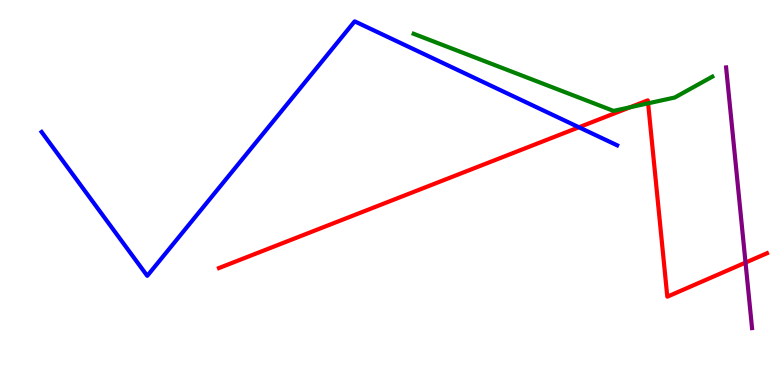[{'lines': ['blue', 'red'], 'intersections': [{'x': 7.47, 'y': 6.69}]}, {'lines': ['green', 'red'], 'intersections': [{'x': 8.13, 'y': 7.21}, {'x': 8.36, 'y': 7.32}]}, {'lines': ['purple', 'red'], 'intersections': [{'x': 9.62, 'y': 3.18}]}, {'lines': ['blue', 'green'], 'intersections': []}, {'lines': ['blue', 'purple'], 'intersections': []}, {'lines': ['green', 'purple'], 'intersections': []}]